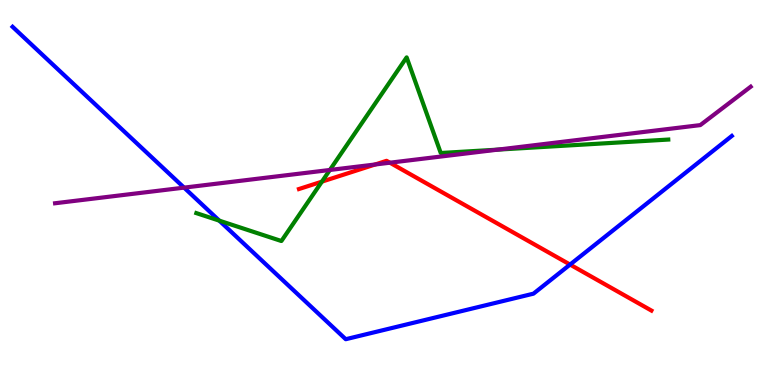[{'lines': ['blue', 'red'], 'intersections': [{'x': 7.36, 'y': 3.13}]}, {'lines': ['green', 'red'], 'intersections': [{'x': 4.15, 'y': 5.28}]}, {'lines': ['purple', 'red'], 'intersections': [{'x': 4.84, 'y': 5.73}, {'x': 5.03, 'y': 5.77}]}, {'lines': ['blue', 'green'], 'intersections': [{'x': 2.83, 'y': 4.27}]}, {'lines': ['blue', 'purple'], 'intersections': [{'x': 2.38, 'y': 5.13}]}, {'lines': ['green', 'purple'], 'intersections': [{'x': 4.26, 'y': 5.59}, {'x': 6.42, 'y': 6.11}]}]